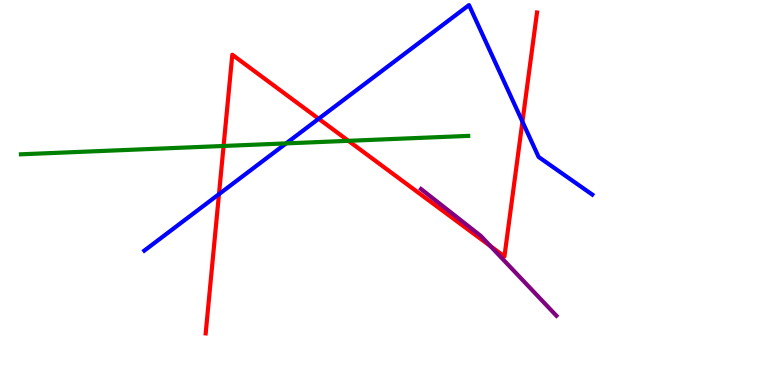[{'lines': ['blue', 'red'], 'intersections': [{'x': 2.83, 'y': 4.96}, {'x': 4.11, 'y': 6.92}, {'x': 6.74, 'y': 6.84}]}, {'lines': ['green', 'red'], 'intersections': [{'x': 2.88, 'y': 6.21}, {'x': 4.5, 'y': 6.34}]}, {'lines': ['purple', 'red'], 'intersections': [{'x': 6.33, 'y': 3.61}]}, {'lines': ['blue', 'green'], 'intersections': [{'x': 3.69, 'y': 6.28}]}, {'lines': ['blue', 'purple'], 'intersections': []}, {'lines': ['green', 'purple'], 'intersections': []}]